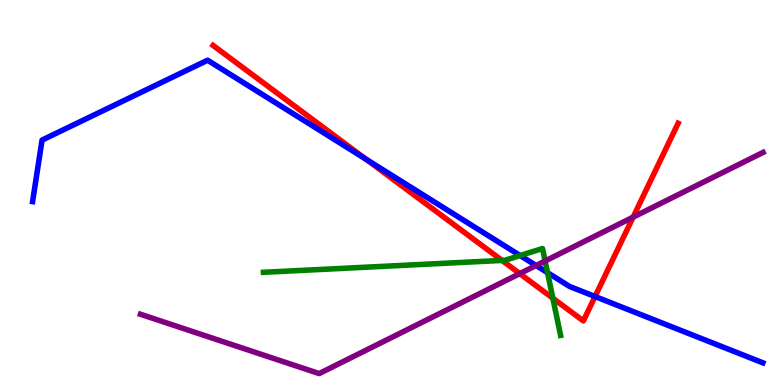[{'lines': ['blue', 'red'], 'intersections': [{'x': 4.72, 'y': 5.86}, {'x': 7.68, 'y': 2.3}]}, {'lines': ['green', 'red'], 'intersections': [{'x': 6.48, 'y': 3.24}, {'x': 7.13, 'y': 2.25}]}, {'lines': ['purple', 'red'], 'intersections': [{'x': 6.71, 'y': 2.89}, {'x': 8.17, 'y': 4.36}]}, {'lines': ['blue', 'green'], 'intersections': [{'x': 6.71, 'y': 3.36}, {'x': 7.06, 'y': 2.92}]}, {'lines': ['blue', 'purple'], 'intersections': [{'x': 6.92, 'y': 3.1}]}, {'lines': ['green', 'purple'], 'intersections': [{'x': 7.03, 'y': 3.22}]}]